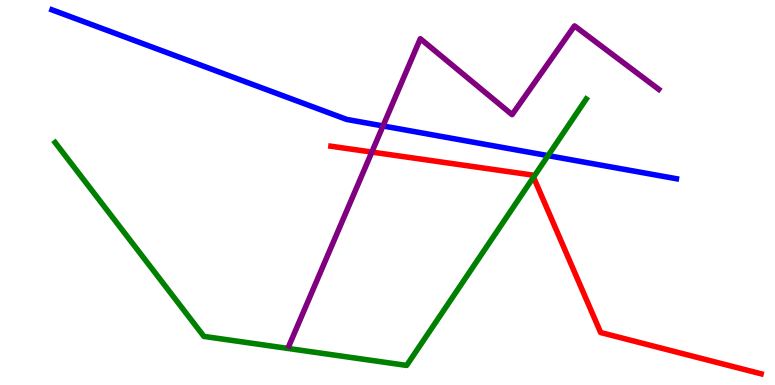[{'lines': ['blue', 'red'], 'intersections': []}, {'lines': ['green', 'red'], 'intersections': [{'x': 6.88, 'y': 5.4}]}, {'lines': ['purple', 'red'], 'intersections': [{'x': 4.8, 'y': 6.05}]}, {'lines': ['blue', 'green'], 'intersections': [{'x': 7.07, 'y': 5.96}]}, {'lines': ['blue', 'purple'], 'intersections': [{'x': 4.94, 'y': 6.73}]}, {'lines': ['green', 'purple'], 'intersections': []}]